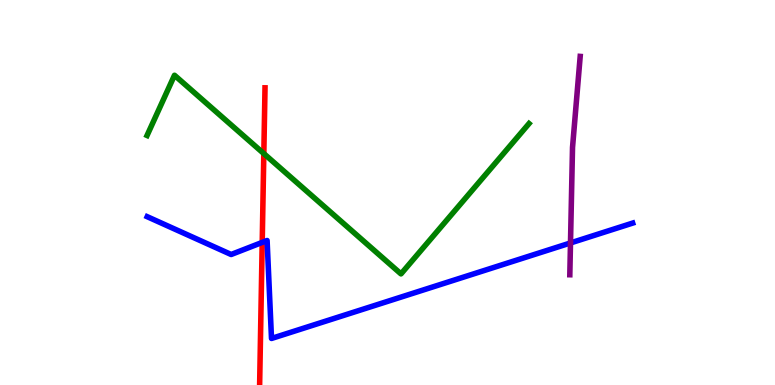[{'lines': ['blue', 'red'], 'intersections': [{'x': 3.38, 'y': 3.7}]}, {'lines': ['green', 'red'], 'intersections': [{'x': 3.4, 'y': 6.01}]}, {'lines': ['purple', 'red'], 'intersections': []}, {'lines': ['blue', 'green'], 'intersections': []}, {'lines': ['blue', 'purple'], 'intersections': [{'x': 7.36, 'y': 3.69}]}, {'lines': ['green', 'purple'], 'intersections': []}]